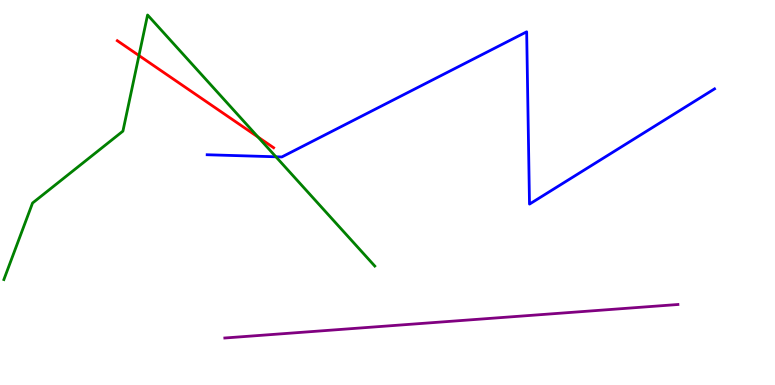[{'lines': ['blue', 'red'], 'intersections': []}, {'lines': ['green', 'red'], 'intersections': [{'x': 1.79, 'y': 8.56}, {'x': 3.33, 'y': 6.44}]}, {'lines': ['purple', 'red'], 'intersections': []}, {'lines': ['blue', 'green'], 'intersections': [{'x': 3.56, 'y': 5.93}]}, {'lines': ['blue', 'purple'], 'intersections': []}, {'lines': ['green', 'purple'], 'intersections': []}]